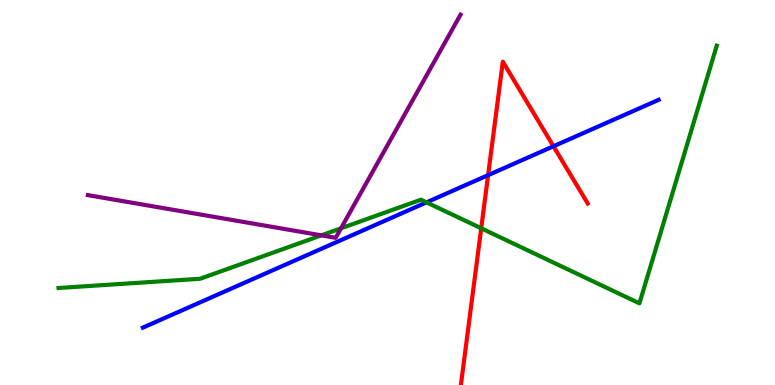[{'lines': ['blue', 'red'], 'intersections': [{'x': 6.3, 'y': 5.45}, {'x': 7.14, 'y': 6.2}]}, {'lines': ['green', 'red'], 'intersections': [{'x': 6.21, 'y': 4.07}]}, {'lines': ['purple', 'red'], 'intersections': []}, {'lines': ['blue', 'green'], 'intersections': [{'x': 5.5, 'y': 4.74}]}, {'lines': ['blue', 'purple'], 'intersections': []}, {'lines': ['green', 'purple'], 'intersections': [{'x': 4.15, 'y': 3.89}, {'x': 4.4, 'y': 4.07}]}]